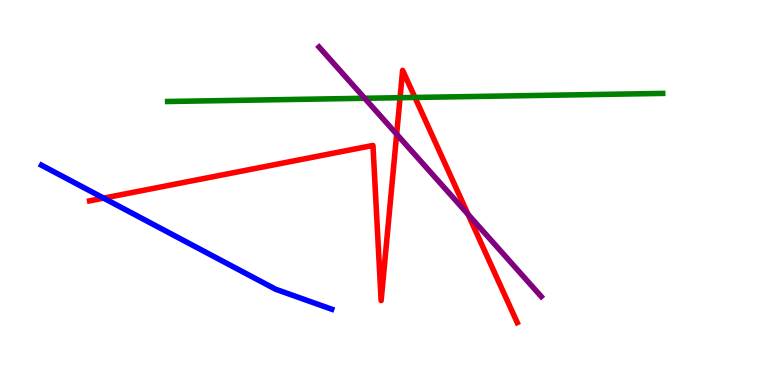[{'lines': ['blue', 'red'], 'intersections': [{'x': 1.34, 'y': 4.85}]}, {'lines': ['green', 'red'], 'intersections': [{'x': 5.16, 'y': 7.46}, {'x': 5.35, 'y': 7.47}]}, {'lines': ['purple', 'red'], 'intersections': [{'x': 5.12, 'y': 6.51}, {'x': 6.04, 'y': 4.43}]}, {'lines': ['blue', 'green'], 'intersections': []}, {'lines': ['blue', 'purple'], 'intersections': []}, {'lines': ['green', 'purple'], 'intersections': [{'x': 4.71, 'y': 7.45}]}]